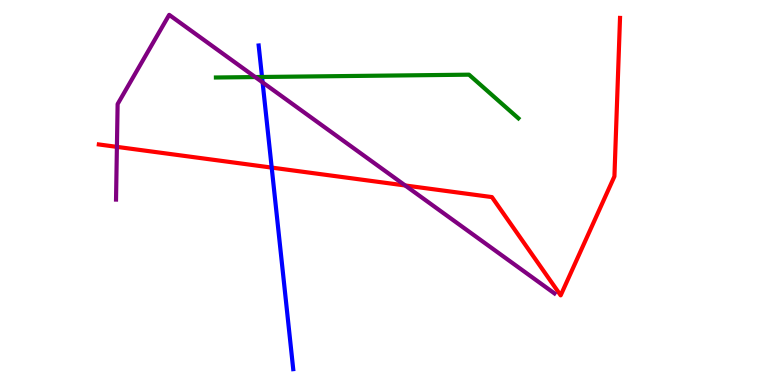[{'lines': ['blue', 'red'], 'intersections': [{'x': 3.51, 'y': 5.65}]}, {'lines': ['green', 'red'], 'intersections': []}, {'lines': ['purple', 'red'], 'intersections': [{'x': 1.51, 'y': 6.19}, {'x': 5.23, 'y': 5.18}]}, {'lines': ['blue', 'green'], 'intersections': [{'x': 3.38, 'y': 8.0}]}, {'lines': ['blue', 'purple'], 'intersections': [{'x': 3.39, 'y': 7.86}]}, {'lines': ['green', 'purple'], 'intersections': [{'x': 3.29, 'y': 8.0}]}]